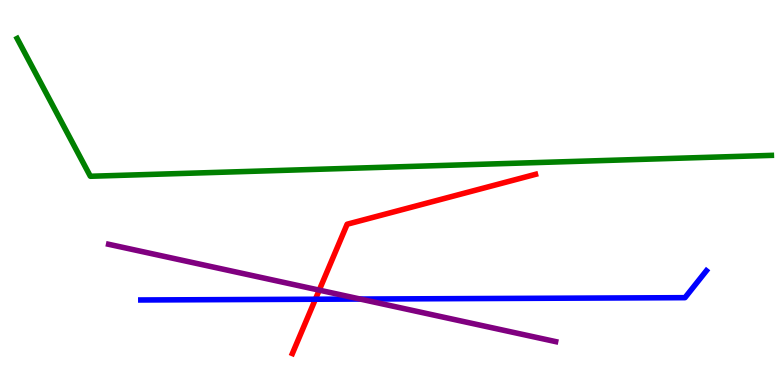[{'lines': ['blue', 'red'], 'intersections': [{'x': 4.07, 'y': 2.23}]}, {'lines': ['green', 'red'], 'intersections': []}, {'lines': ['purple', 'red'], 'intersections': [{'x': 4.12, 'y': 2.46}]}, {'lines': ['blue', 'green'], 'intersections': []}, {'lines': ['blue', 'purple'], 'intersections': [{'x': 4.65, 'y': 2.23}]}, {'lines': ['green', 'purple'], 'intersections': []}]